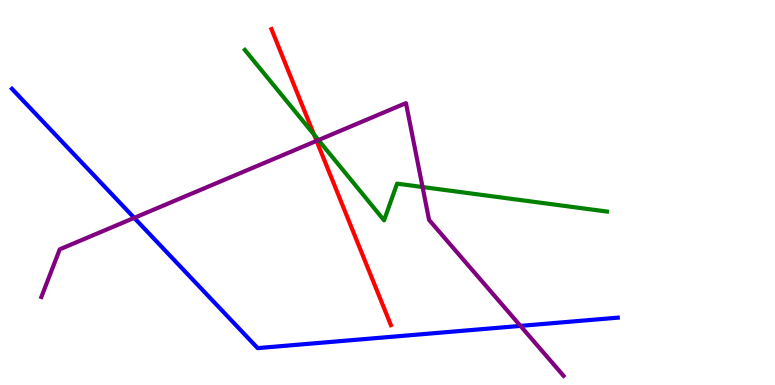[{'lines': ['blue', 'red'], 'intersections': []}, {'lines': ['green', 'red'], 'intersections': [{'x': 4.05, 'y': 6.5}]}, {'lines': ['purple', 'red'], 'intersections': [{'x': 4.08, 'y': 6.34}]}, {'lines': ['blue', 'green'], 'intersections': []}, {'lines': ['blue', 'purple'], 'intersections': [{'x': 1.73, 'y': 4.34}, {'x': 6.72, 'y': 1.54}]}, {'lines': ['green', 'purple'], 'intersections': [{'x': 4.11, 'y': 6.36}, {'x': 5.45, 'y': 5.14}]}]